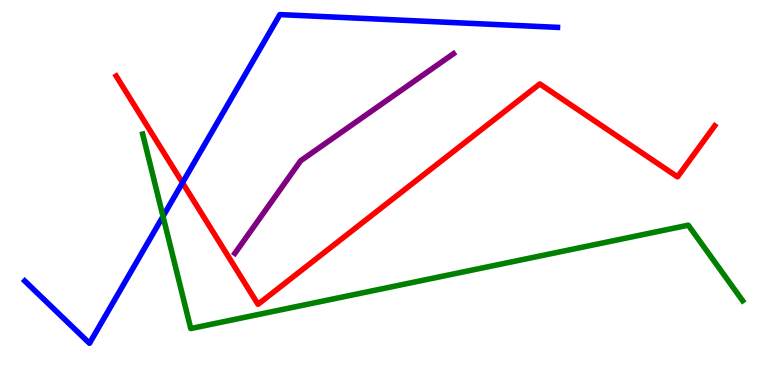[{'lines': ['blue', 'red'], 'intersections': [{'x': 2.35, 'y': 5.25}]}, {'lines': ['green', 'red'], 'intersections': []}, {'lines': ['purple', 'red'], 'intersections': []}, {'lines': ['blue', 'green'], 'intersections': [{'x': 2.1, 'y': 4.38}]}, {'lines': ['blue', 'purple'], 'intersections': []}, {'lines': ['green', 'purple'], 'intersections': []}]